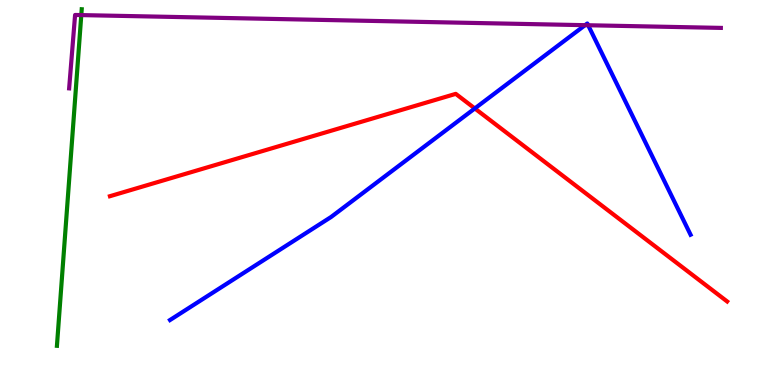[{'lines': ['blue', 'red'], 'intersections': [{'x': 6.13, 'y': 7.18}]}, {'lines': ['green', 'red'], 'intersections': []}, {'lines': ['purple', 'red'], 'intersections': []}, {'lines': ['blue', 'green'], 'intersections': []}, {'lines': ['blue', 'purple'], 'intersections': [{'x': 7.55, 'y': 9.35}, {'x': 7.59, 'y': 9.34}]}, {'lines': ['green', 'purple'], 'intersections': [{'x': 1.05, 'y': 9.61}]}]